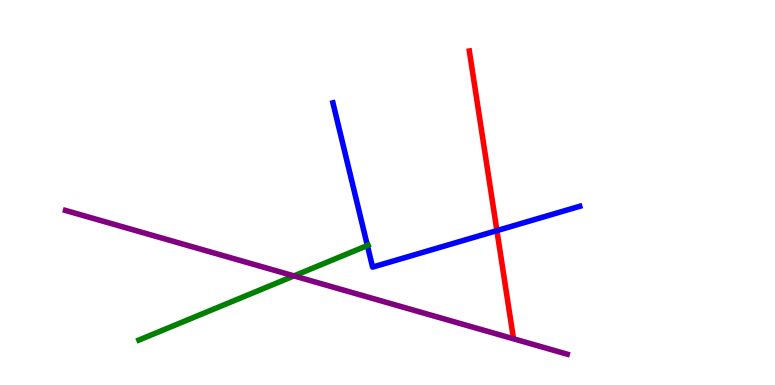[{'lines': ['blue', 'red'], 'intersections': [{'x': 6.41, 'y': 4.01}]}, {'lines': ['green', 'red'], 'intersections': []}, {'lines': ['purple', 'red'], 'intersections': []}, {'lines': ['blue', 'green'], 'intersections': [{'x': 4.74, 'y': 3.62}]}, {'lines': ['blue', 'purple'], 'intersections': []}, {'lines': ['green', 'purple'], 'intersections': [{'x': 3.79, 'y': 2.83}]}]